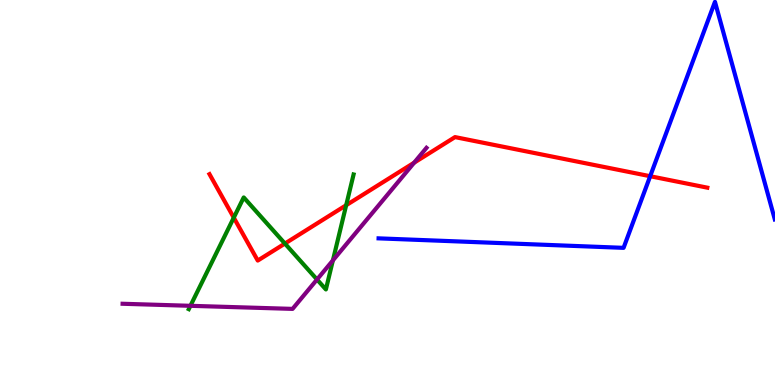[{'lines': ['blue', 'red'], 'intersections': [{'x': 8.39, 'y': 5.42}]}, {'lines': ['green', 'red'], 'intersections': [{'x': 3.02, 'y': 4.35}, {'x': 3.68, 'y': 3.67}, {'x': 4.47, 'y': 4.67}]}, {'lines': ['purple', 'red'], 'intersections': [{'x': 5.34, 'y': 5.77}]}, {'lines': ['blue', 'green'], 'intersections': []}, {'lines': ['blue', 'purple'], 'intersections': []}, {'lines': ['green', 'purple'], 'intersections': [{'x': 2.46, 'y': 2.06}, {'x': 4.09, 'y': 2.74}, {'x': 4.3, 'y': 3.24}]}]